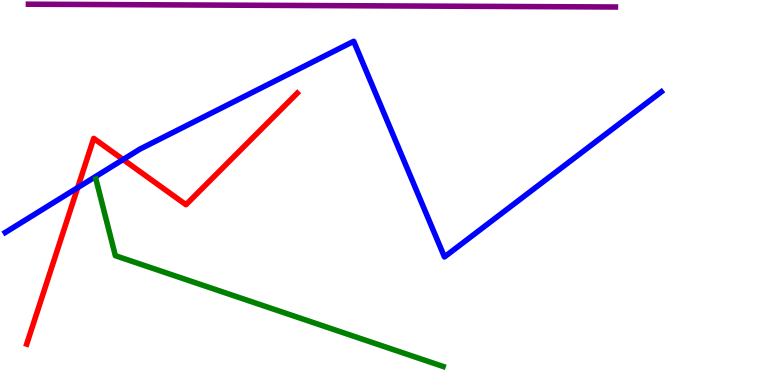[{'lines': ['blue', 'red'], 'intersections': [{'x': 1.0, 'y': 5.13}, {'x': 1.59, 'y': 5.86}]}, {'lines': ['green', 'red'], 'intersections': []}, {'lines': ['purple', 'red'], 'intersections': []}, {'lines': ['blue', 'green'], 'intersections': []}, {'lines': ['blue', 'purple'], 'intersections': []}, {'lines': ['green', 'purple'], 'intersections': []}]